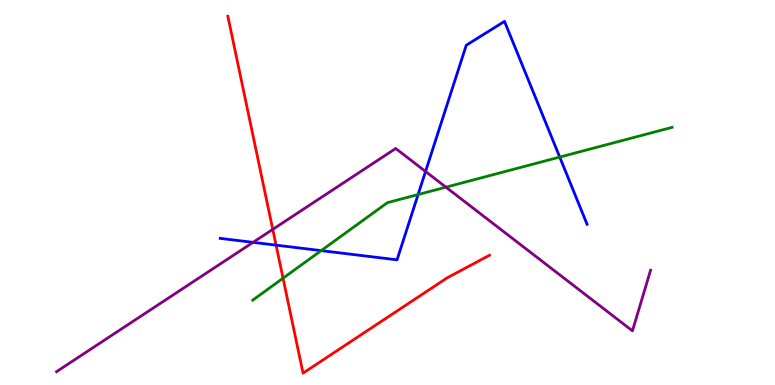[{'lines': ['blue', 'red'], 'intersections': [{'x': 3.56, 'y': 3.63}]}, {'lines': ['green', 'red'], 'intersections': [{'x': 3.65, 'y': 2.77}]}, {'lines': ['purple', 'red'], 'intersections': [{'x': 3.52, 'y': 4.04}]}, {'lines': ['blue', 'green'], 'intersections': [{'x': 4.14, 'y': 3.49}, {'x': 5.39, 'y': 4.95}, {'x': 7.22, 'y': 5.92}]}, {'lines': ['blue', 'purple'], 'intersections': [{'x': 3.27, 'y': 3.71}, {'x': 5.49, 'y': 5.55}]}, {'lines': ['green', 'purple'], 'intersections': [{'x': 5.75, 'y': 5.14}]}]